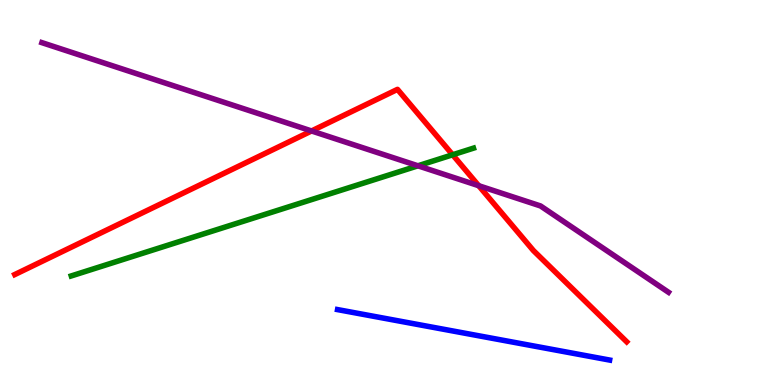[{'lines': ['blue', 'red'], 'intersections': []}, {'lines': ['green', 'red'], 'intersections': [{'x': 5.84, 'y': 5.98}]}, {'lines': ['purple', 'red'], 'intersections': [{'x': 4.02, 'y': 6.6}, {'x': 6.18, 'y': 5.18}]}, {'lines': ['blue', 'green'], 'intersections': []}, {'lines': ['blue', 'purple'], 'intersections': []}, {'lines': ['green', 'purple'], 'intersections': [{'x': 5.39, 'y': 5.69}]}]